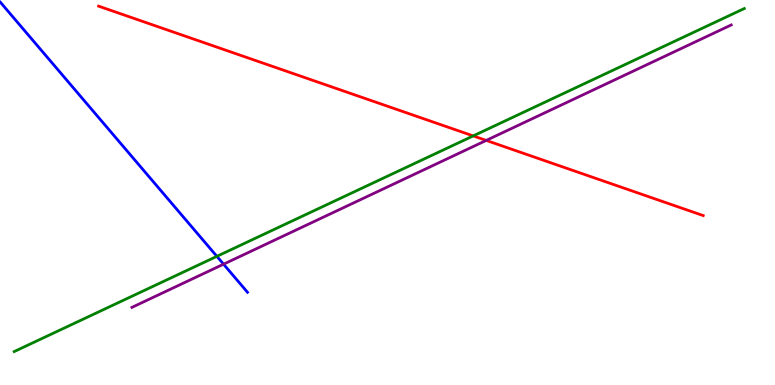[{'lines': ['blue', 'red'], 'intersections': []}, {'lines': ['green', 'red'], 'intersections': [{'x': 6.11, 'y': 6.47}]}, {'lines': ['purple', 'red'], 'intersections': [{'x': 6.27, 'y': 6.35}]}, {'lines': ['blue', 'green'], 'intersections': [{'x': 2.8, 'y': 3.34}]}, {'lines': ['blue', 'purple'], 'intersections': [{'x': 2.88, 'y': 3.14}]}, {'lines': ['green', 'purple'], 'intersections': []}]